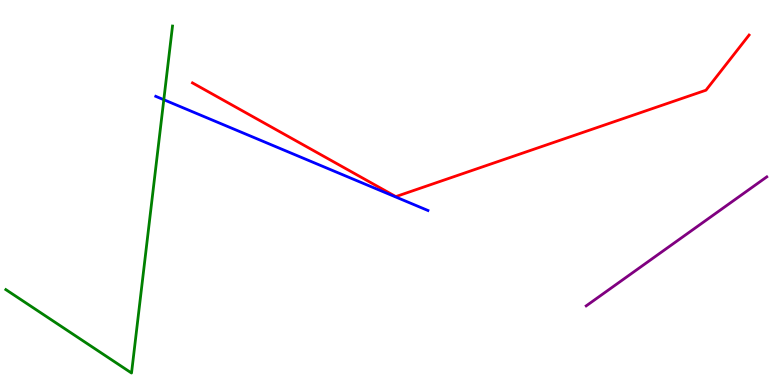[{'lines': ['blue', 'red'], 'intersections': []}, {'lines': ['green', 'red'], 'intersections': []}, {'lines': ['purple', 'red'], 'intersections': []}, {'lines': ['blue', 'green'], 'intersections': [{'x': 2.11, 'y': 7.41}]}, {'lines': ['blue', 'purple'], 'intersections': []}, {'lines': ['green', 'purple'], 'intersections': []}]